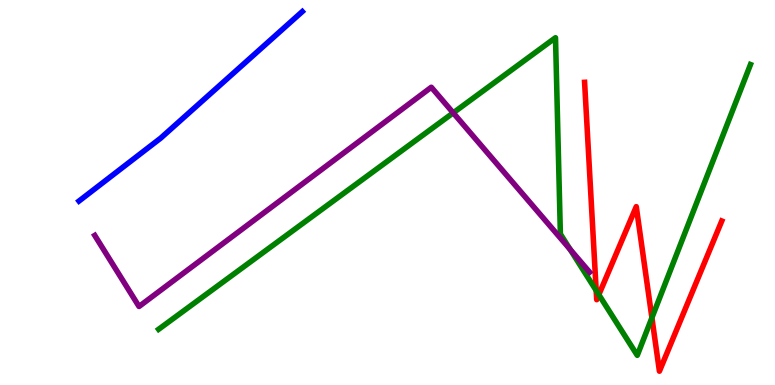[{'lines': ['blue', 'red'], 'intersections': []}, {'lines': ['green', 'red'], 'intersections': [{'x': 7.69, 'y': 2.45}, {'x': 7.73, 'y': 2.35}, {'x': 8.41, 'y': 1.75}]}, {'lines': ['purple', 'red'], 'intersections': []}, {'lines': ['blue', 'green'], 'intersections': []}, {'lines': ['blue', 'purple'], 'intersections': []}, {'lines': ['green', 'purple'], 'intersections': [{'x': 5.85, 'y': 7.07}, {'x': 7.36, 'y': 3.52}]}]